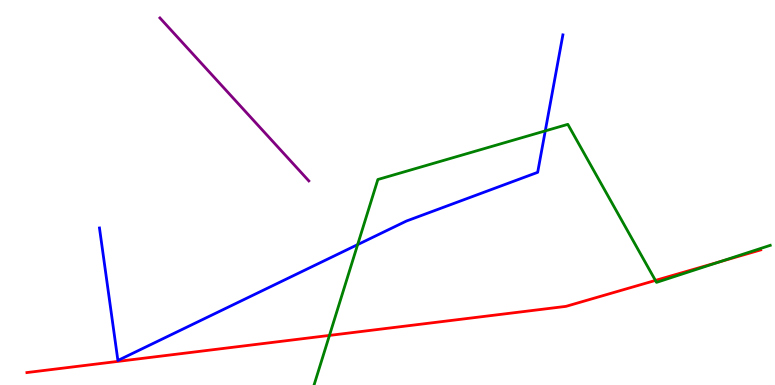[{'lines': ['blue', 'red'], 'intersections': []}, {'lines': ['green', 'red'], 'intersections': [{'x': 4.25, 'y': 1.29}, {'x': 8.46, 'y': 2.72}, {'x': 9.29, 'y': 3.2}]}, {'lines': ['purple', 'red'], 'intersections': []}, {'lines': ['blue', 'green'], 'intersections': [{'x': 4.61, 'y': 3.65}, {'x': 7.04, 'y': 6.6}]}, {'lines': ['blue', 'purple'], 'intersections': []}, {'lines': ['green', 'purple'], 'intersections': []}]